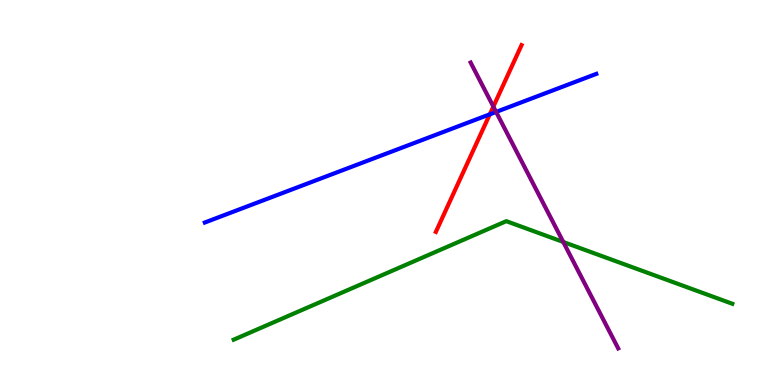[{'lines': ['blue', 'red'], 'intersections': [{'x': 6.32, 'y': 7.03}]}, {'lines': ['green', 'red'], 'intersections': []}, {'lines': ['purple', 'red'], 'intersections': [{'x': 6.37, 'y': 7.23}]}, {'lines': ['blue', 'green'], 'intersections': []}, {'lines': ['blue', 'purple'], 'intersections': [{'x': 6.4, 'y': 7.09}]}, {'lines': ['green', 'purple'], 'intersections': [{'x': 7.27, 'y': 3.71}]}]